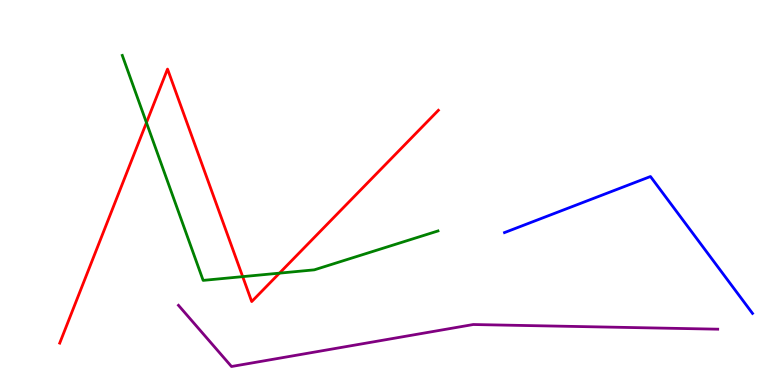[{'lines': ['blue', 'red'], 'intersections': []}, {'lines': ['green', 'red'], 'intersections': [{'x': 1.89, 'y': 6.81}, {'x': 3.13, 'y': 2.81}, {'x': 3.61, 'y': 2.91}]}, {'lines': ['purple', 'red'], 'intersections': []}, {'lines': ['blue', 'green'], 'intersections': []}, {'lines': ['blue', 'purple'], 'intersections': []}, {'lines': ['green', 'purple'], 'intersections': []}]